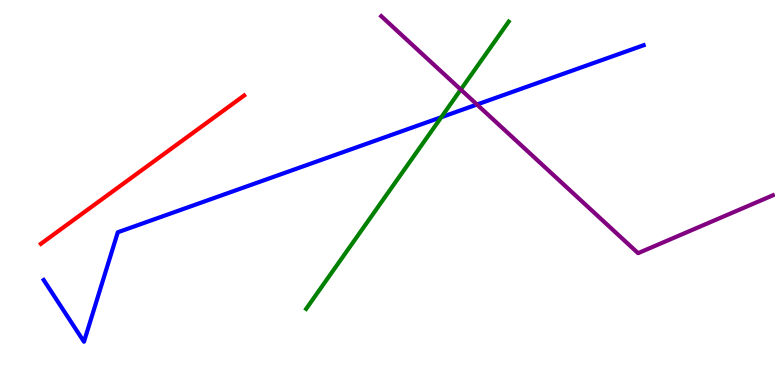[{'lines': ['blue', 'red'], 'intersections': []}, {'lines': ['green', 'red'], 'intersections': []}, {'lines': ['purple', 'red'], 'intersections': []}, {'lines': ['blue', 'green'], 'intersections': [{'x': 5.69, 'y': 6.96}]}, {'lines': ['blue', 'purple'], 'intersections': [{'x': 6.15, 'y': 7.29}]}, {'lines': ['green', 'purple'], 'intersections': [{'x': 5.95, 'y': 7.67}]}]